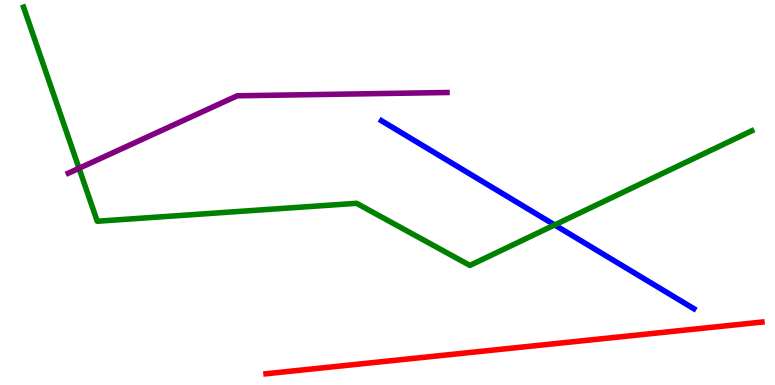[{'lines': ['blue', 'red'], 'intersections': []}, {'lines': ['green', 'red'], 'intersections': []}, {'lines': ['purple', 'red'], 'intersections': []}, {'lines': ['blue', 'green'], 'intersections': [{'x': 7.16, 'y': 4.16}]}, {'lines': ['blue', 'purple'], 'intersections': []}, {'lines': ['green', 'purple'], 'intersections': [{'x': 1.02, 'y': 5.63}]}]